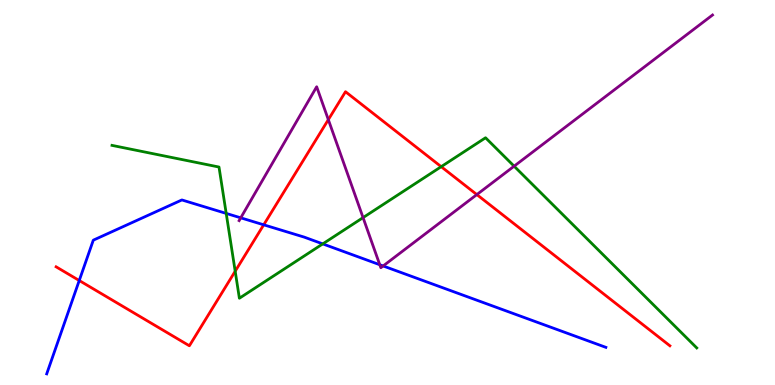[{'lines': ['blue', 'red'], 'intersections': [{'x': 1.02, 'y': 2.71}, {'x': 3.4, 'y': 4.16}]}, {'lines': ['green', 'red'], 'intersections': [{'x': 3.03, 'y': 2.95}, {'x': 5.69, 'y': 5.67}]}, {'lines': ['purple', 'red'], 'intersections': [{'x': 4.24, 'y': 6.89}, {'x': 6.15, 'y': 4.95}]}, {'lines': ['blue', 'green'], 'intersections': [{'x': 2.92, 'y': 4.46}, {'x': 4.16, 'y': 3.67}]}, {'lines': ['blue', 'purple'], 'intersections': [{'x': 3.11, 'y': 4.34}, {'x': 4.9, 'y': 3.12}, {'x': 4.94, 'y': 3.09}]}, {'lines': ['green', 'purple'], 'intersections': [{'x': 4.68, 'y': 4.35}, {'x': 6.63, 'y': 5.68}]}]